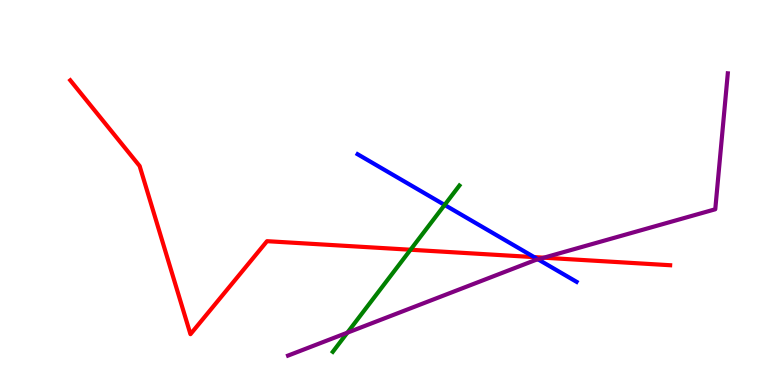[{'lines': ['blue', 'red'], 'intersections': [{'x': 6.89, 'y': 3.32}]}, {'lines': ['green', 'red'], 'intersections': [{'x': 5.3, 'y': 3.51}]}, {'lines': ['purple', 'red'], 'intersections': [{'x': 7.02, 'y': 3.31}]}, {'lines': ['blue', 'green'], 'intersections': [{'x': 5.74, 'y': 4.68}]}, {'lines': ['blue', 'purple'], 'intersections': [{'x': 6.94, 'y': 3.26}]}, {'lines': ['green', 'purple'], 'intersections': [{'x': 4.48, 'y': 1.36}]}]